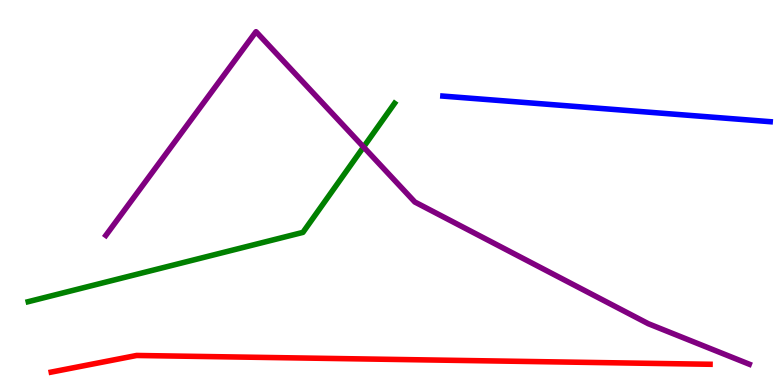[{'lines': ['blue', 'red'], 'intersections': []}, {'lines': ['green', 'red'], 'intersections': []}, {'lines': ['purple', 'red'], 'intersections': []}, {'lines': ['blue', 'green'], 'intersections': []}, {'lines': ['blue', 'purple'], 'intersections': []}, {'lines': ['green', 'purple'], 'intersections': [{'x': 4.69, 'y': 6.18}]}]